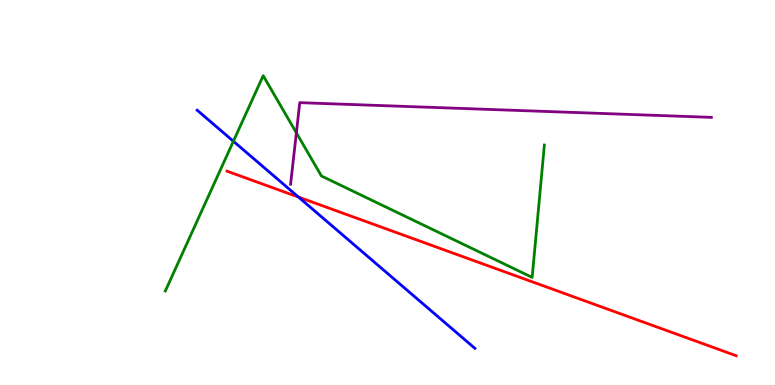[{'lines': ['blue', 'red'], 'intersections': [{'x': 3.85, 'y': 4.88}]}, {'lines': ['green', 'red'], 'intersections': []}, {'lines': ['purple', 'red'], 'intersections': []}, {'lines': ['blue', 'green'], 'intersections': [{'x': 3.01, 'y': 6.33}]}, {'lines': ['blue', 'purple'], 'intersections': []}, {'lines': ['green', 'purple'], 'intersections': [{'x': 3.82, 'y': 6.55}]}]